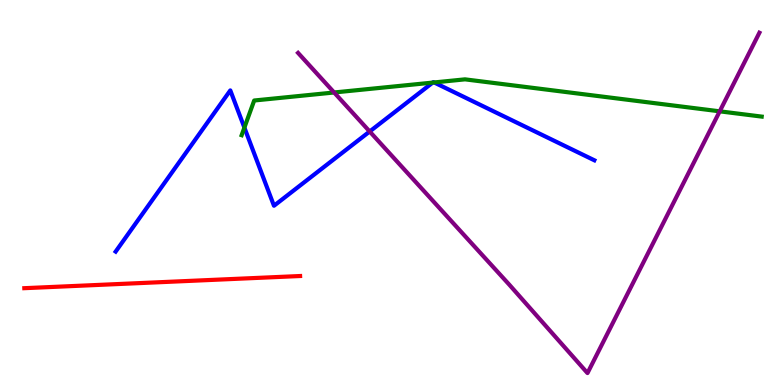[{'lines': ['blue', 'red'], 'intersections': []}, {'lines': ['green', 'red'], 'intersections': []}, {'lines': ['purple', 'red'], 'intersections': []}, {'lines': ['blue', 'green'], 'intersections': [{'x': 3.15, 'y': 6.69}, {'x': 5.58, 'y': 7.85}, {'x': 5.6, 'y': 7.86}]}, {'lines': ['blue', 'purple'], 'intersections': [{'x': 4.77, 'y': 6.58}]}, {'lines': ['green', 'purple'], 'intersections': [{'x': 4.31, 'y': 7.6}, {'x': 9.29, 'y': 7.11}]}]